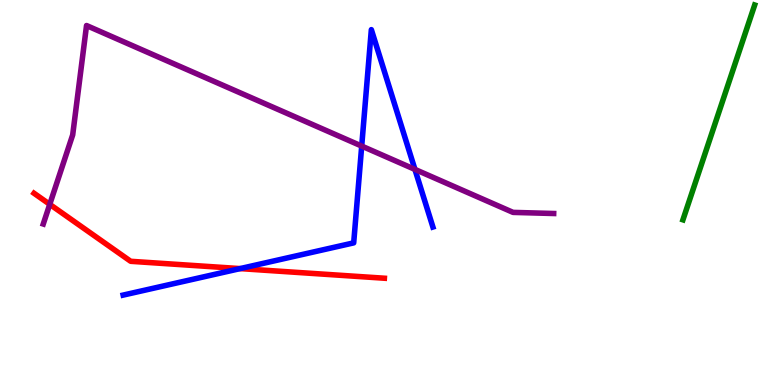[{'lines': ['blue', 'red'], 'intersections': [{'x': 3.1, 'y': 3.02}]}, {'lines': ['green', 'red'], 'intersections': []}, {'lines': ['purple', 'red'], 'intersections': [{'x': 0.642, 'y': 4.69}]}, {'lines': ['blue', 'green'], 'intersections': []}, {'lines': ['blue', 'purple'], 'intersections': [{'x': 4.67, 'y': 6.21}, {'x': 5.35, 'y': 5.6}]}, {'lines': ['green', 'purple'], 'intersections': []}]